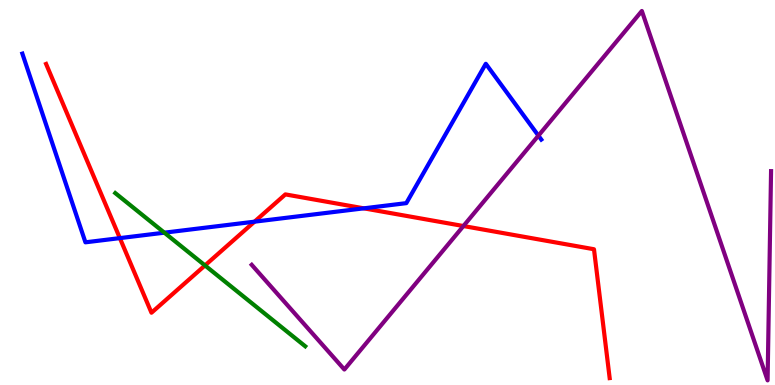[{'lines': ['blue', 'red'], 'intersections': [{'x': 1.55, 'y': 3.82}, {'x': 3.28, 'y': 4.24}, {'x': 4.69, 'y': 4.59}]}, {'lines': ['green', 'red'], 'intersections': [{'x': 2.65, 'y': 3.11}]}, {'lines': ['purple', 'red'], 'intersections': [{'x': 5.98, 'y': 4.13}]}, {'lines': ['blue', 'green'], 'intersections': [{'x': 2.12, 'y': 3.96}]}, {'lines': ['blue', 'purple'], 'intersections': [{'x': 6.95, 'y': 6.48}]}, {'lines': ['green', 'purple'], 'intersections': []}]